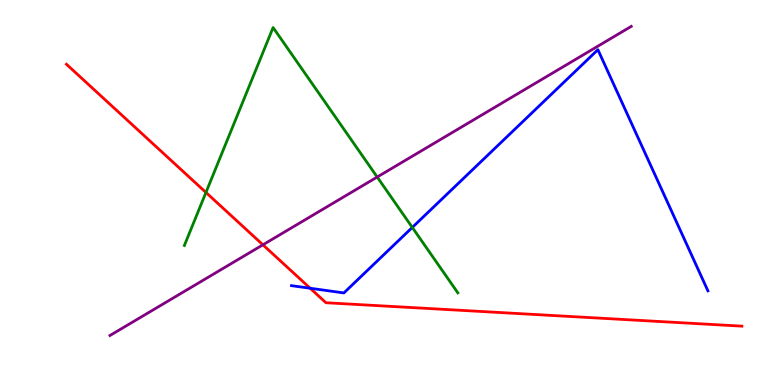[{'lines': ['blue', 'red'], 'intersections': [{'x': 4.0, 'y': 2.51}]}, {'lines': ['green', 'red'], 'intersections': [{'x': 2.66, 'y': 5.0}]}, {'lines': ['purple', 'red'], 'intersections': [{'x': 3.39, 'y': 3.64}]}, {'lines': ['blue', 'green'], 'intersections': [{'x': 5.32, 'y': 4.09}]}, {'lines': ['blue', 'purple'], 'intersections': []}, {'lines': ['green', 'purple'], 'intersections': [{'x': 4.87, 'y': 5.4}]}]